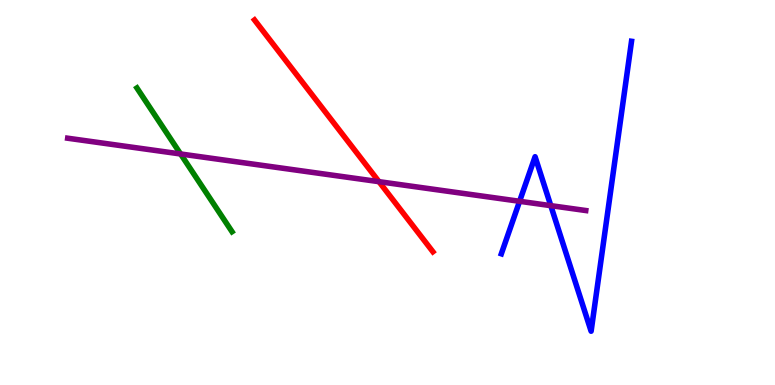[{'lines': ['blue', 'red'], 'intersections': []}, {'lines': ['green', 'red'], 'intersections': []}, {'lines': ['purple', 'red'], 'intersections': [{'x': 4.89, 'y': 5.28}]}, {'lines': ['blue', 'green'], 'intersections': []}, {'lines': ['blue', 'purple'], 'intersections': [{'x': 6.7, 'y': 4.77}, {'x': 7.11, 'y': 4.66}]}, {'lines': ['green', 'purple'], 'intersections': [{'x': 2.33, 'y': 6.0}]}]